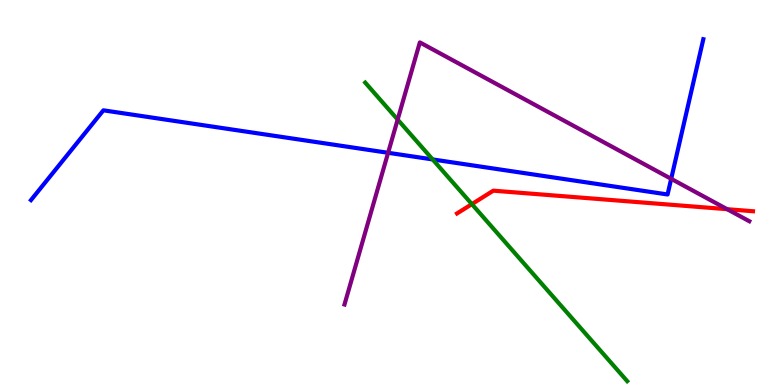[{'lines': ['blue', 'red'], 'intersections': []}, {'lines': ['green', 'red'], 'intersections': [{'x': 6.09, 'y': 4.7}]}, {'lines': ['purple', 'red'], 'intersections': [{'x': 9.38, 'y': 4.57}]}, {'lines': ['blue', 'green'], 'intersections': [{'x': 5.58, 'y': 5.86}]}, {'lines': ['blue', 'purple'], 'intersections': [{'x': 5.01, 'y': 6.03}, {'x': 8.66, 'y': 5.36}]}, {'lines': ['green', 'purple'], 'intersections': [{'x': 5.13, 'y': 6.89}]}]